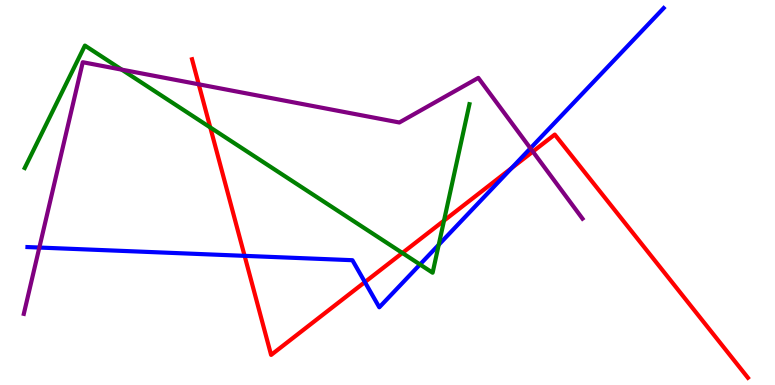[{'lines': ['blue', 'red'], 'intersections': [{'x': 3.16, 'y': 3.35}, {'x': 4.71, 'y': 2.67}, {'x': 6.6, 'y': 5.63}]}, {'lines': ['green', 'red'], 'intersections': [{'x': 2.71, 'y': 6.69}, {'x': 5.19, 'y': 3.43}, {'x': 5.73, 'y': 4.27}]}, {'lines': ['purple', 'red'], 'intersections': [{'x': 2.56, 'y': 7.81}, {'x': 6.88, 'y': 6.06}]}, {'lines': ['blue', 'green'], 'intersections': [{'x': 5.42, 'y': 3.13}, {'x': 5.66, 'y': 3.64}]}, {'lines': ['blue', 'purple'], 'intersections': [{'x': 0.508, 'y': 3.57}, {'x': 6.84, 'y': 6.15}]}, {'lines': ['green', 'purple'], 'intersections': [{'x': 1.57, 'y': 8.19}]}]